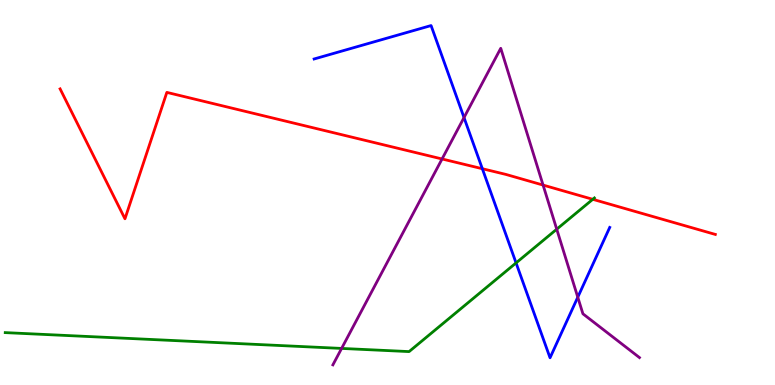[{'lines': ['blue', 'red'], 'intersections': [{'x': 6.22, 'y': 5.62}]}, {'lines': ['green', 'red'], 'intersections': [{'x': 7.65, 'y': 4.82}]}, {'lines': ['purple', 'red'], 'intersections': [{'x': 5.7, 'y': 5.87}, {'x': 7.01, 'y': 5.19}]}, {'lines': ['blue', 'green'], 'intersections': [{'x': 6.66, 'y': 3.17}]}, {'lines': ['blue', 'purple'], 'intersections': [{'x': 5.99, 'y': 6.95}, {'x': 7.46, 'y': 2.28}]}, {'lines': ['green', 'purple'], 'intersections': [{'x': 4.41, 'y': 0.95}, {'x': 7.18, 'y': 4.05}]}]